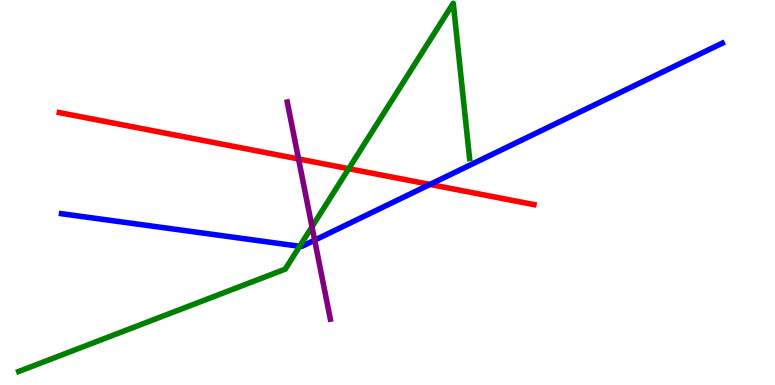[{'lines': ['blue', 'red'], 'intersections': [{'x': 5.55, 'y': 5.21}]}, {'lines': ['green', 'red'], 'intersections': [{'x': 4.5, 'y': 5.62}]}, {'lines': ['purple', 'red'], 'intersections': [{'x': 3.85, 'y': 5.87}]}, {'lines': ['blue', 'green'], 'intersections': [{'x': 3.87, 'y': 3.6}]}, {'lines': ['blue', 'purple'], 'intersections': [{'x': 4.06, 'y': 3.76}]}, {'lines': ['green', 'purple'], 'intersections': [{'x': 4.03, 'y': 4.11}]}]